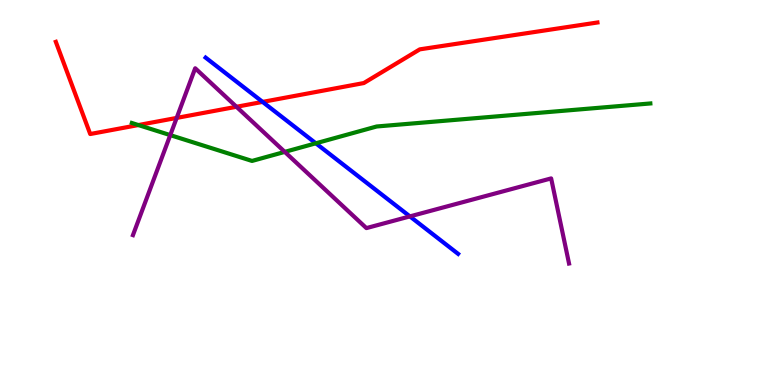[{'lines': ['blue', 'red'], 'intersections': [{'x': 3.39, 'y': 7.35}]}, {'lines': ['green', 'red'], 'intersections': [{'x': 1.79, 'y': 6.75}]}, {'lines': ['purple', 'red'], 'intersections': [{'x': 2.28, 'y': 6.94}, {'x': 3.05, 'y': 7.23}]}, {'lines': ['blue', 'green'], 'intersections': [{'x': 4.08, 'y': 6.28}]}, {'lines': ['blue', 'purple'], 'intersections': [{'x': 5.29, 'y': 4.38}]}, {'lines': ['green', 'purple'], 'intersections': [{'x': 2.2, 'y': 6.49}, {'x': 3.67, 'y': 6.05}]}]